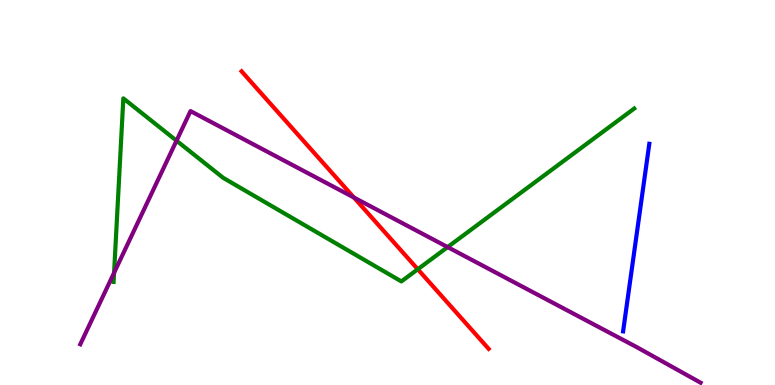[{'lines': ['blue', 'red'], 'intersections': []}, {'lines': ['green', 'red'], 'intersections': [{'x': 5.39, 'y': 3.01}]}, {'lines': ['purple', 'red'], 'intersections': [{'x': 4.57, 'y': 4.87}]}, {'lines': ['blue', 'green'], 'intersections': []}, {'lines': ['blue', 'purple'], 'intersections': []}, {'lines': ['green', 'purple'], 'intersections': [{'x': 1.47, 'y': 2.91}, {'x': 2.28, 'y': 6.35}, {'x': 5.78, 'y': 3.58}]}]